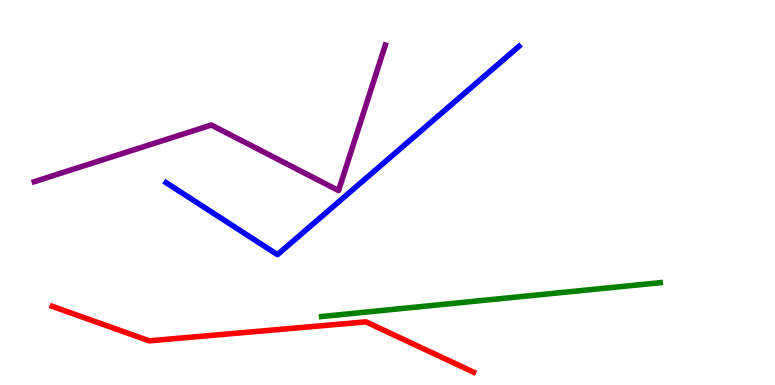[{'lines': ['blue', 'red'], 'intersections': []}, {'lines': ['green', 'red'], 'intersections': []}, {'lines': ['purple', 'red'], 'intersections': []}, {'lines': ['blue', 'green'], 'intersections': []}, {'lines': ['blue', 'purple'], 'intersections': []}, {'lines': ['green', 'purple'], 'intersections': []}]